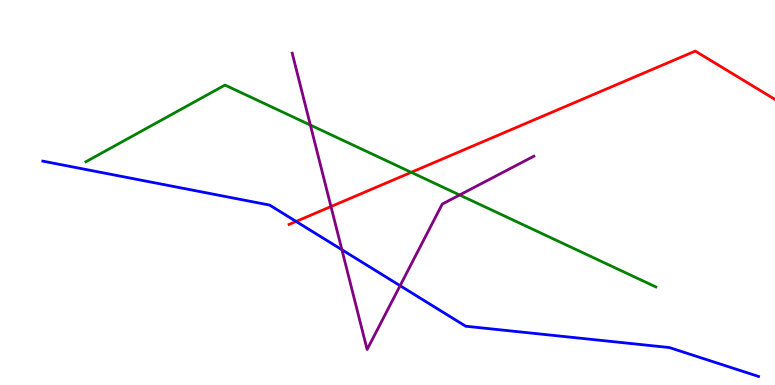[{'lines': ['blue', 'red'], 'intersections': [{'x': 3.82, 'y': 4.25}]}, {'lines': ['green', 'red'], 'intersections': [{'x': 5.31, 'y': 5.52}]}, {'lines': ['purple', 'red'], 'intersections': [{'x': 4.27, 'y': 4.63}]}, {'lines': ['blue', 'green'], 'intersections': []}, {'lines': ['blue', 'purple'], 'intersections': [{'x': 4.41, 'y': 3.51}, {'x': 5.16, 'y': 2.58}]}, {'lines': ['green', 'purple'], 'intersections': [{'x': 4.0, 'y': 6.75}, {'x': 5.93, 'y': 4.94}]}]